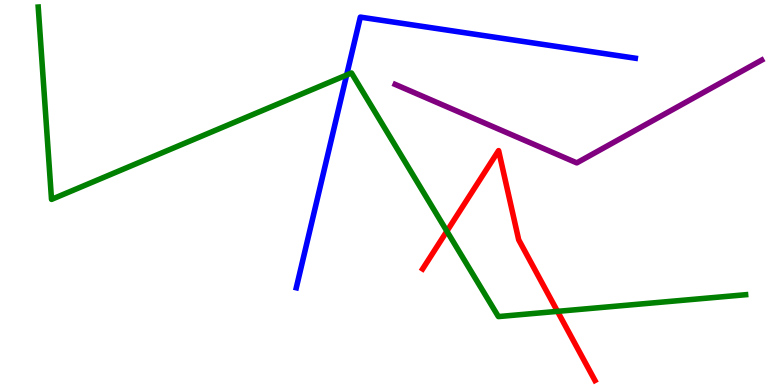[{'lines': ['blue', 'red'], 'intersections': []}, {'lines': ['green', 'red'], 'intersections': [{'x': 5.77, 'y': 4.0}, {'x': 7.19, 'y': 1.91}]}, {'lines': ['purple', 'red'], 'intersections': []}, {'lines': ['blue', 'green'], 'intersections': [{'x': 4.47, 'y': 8.05}]}, {'lines': ['blue', 'purple'], 'intersections': []}, {'lines': ['green', 'purple'], 'intersections': []}]